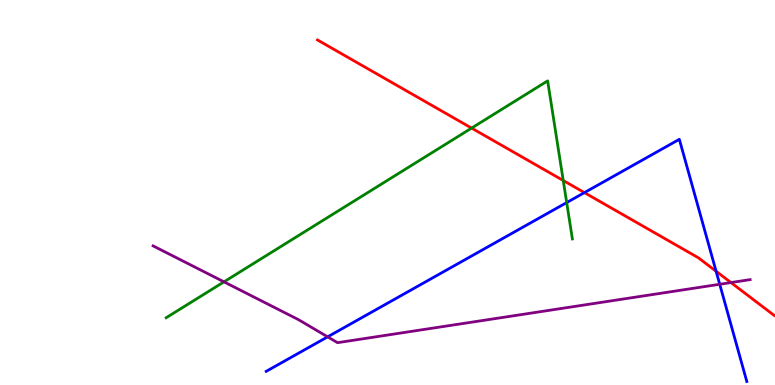[{'lines': ['blue', 'red'], 'intersections': [{'x': 7.54, 'y': 5.0}, {'x': 9.24, 'y': 2.95}]}, {'lines': ['green', 'red'], 'intersections': [{'x': 6.09, 'y': 6.67}, {'x': 7.27, 'y': 5.31}]}, {'lines': ['purple', 'red'], 'intersections': [{'x': 9.43, 'y': 2.66}]}, {'lines': ['blue', 'green'], 'intersections': [{'x': 7.31, 'y': 4.74}]}, {'lines': ['blue', 'purple'], 'intersections': [{'x': 4.23, 'y': 1.25}, {'x': 9.29, 'y': 2.62}]}, {'lines': ['green', 'purple'], 'intersections': [{'x': 2.89, 'y': 2.68}]}]